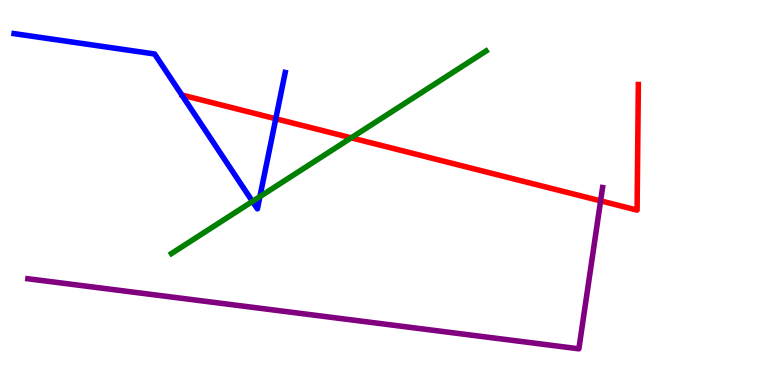[{'lines': ['blue', 'red'], 'intersections': [{'x': 3.56, 'y': 6.92}]}, {'lines': ['green', 'red'], 'intersections': [{'x': 4.53, 'y': 6.42}]}, {'lines': ['purple', 'red'], 'intersections': [{'x': 7.75, 'y': 4.78}]}, {'lines': ['blue', 'green'], 'intersections': [{'x': 3.26, 'y': 4.77}, {'x': 3.35, 'y': 4.89}]}, {'lines': ['blue', 'purple'], 'intersections': []}, {'lines': ['green', 'purple'], 'intersections': []}]